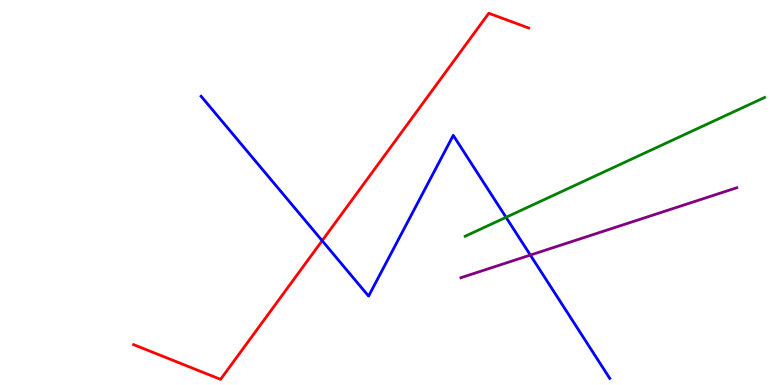[{'lines': ['blue', 'red'], 'intersections': [{'x': 4.16, 'y': 3.75}]}, {'lines': ['green', 'red'], 'intersections': []}, {'lines': ['purple', 'red'], 'intersections': []}, {'lines': ['blue', 'green'], 'intersections': [{'x': 6.53, 'y': 4.36}]}, {'lines': ['blue', 'purple'], 'intersections': [{'x': 6.84, 'y': 3.37}]}, {'lines': ['green', 'purple'], 'intersections': []}]